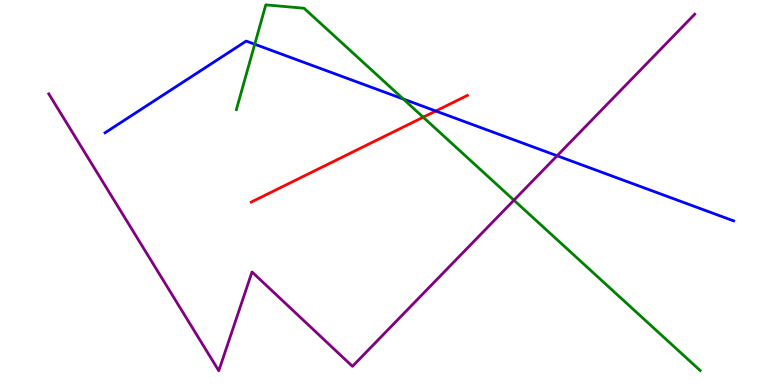[{'lines': ['blue', 'red'], 'intersections': [{'x': 5.62, 'y': 7.12}]}, {'lines': ['green', 'red'], 'intersections': [{'x': 5.46, 'y': 6.96}]}, {'lines': ['purple', 'red'], 'intersections': []}, {'lines': ['blue', 'green'], 'intersections': [{'x': 3.29, 'y': 8.85}, {'x': 5.2, 'y': 7.43}]}, {'lines': ['blue', 'purple'], 'intersections': [{'x': 7.19, 'y': 5.95}]}, {'lines': ['green', 'purple'], 'intersections': [{'x': 6.63, 'y': 4.8}]}]